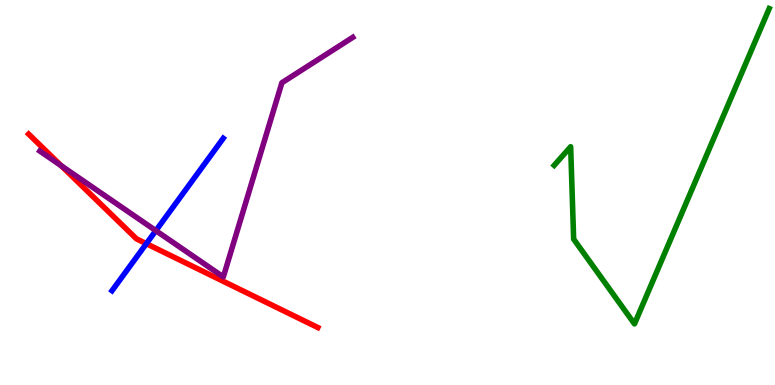[{'lines': ['blue', 'red'], 'intersections': [{'x': 1.89, 'y': 3.67}]}, {'lines': ['green', 'red'], 'intersections': []}, {'lines': ['purple', 'red'], 'intersections': [{'x': 0.79, 'y': 5.7}]}, {'lines': ['blue', 'green'], 'intersections': []}, {'lines': ['blue', 'purple'], 'intersections': [{'x': 2.01, 'y': 4.01}]}, {'lines': ['green', 'purple'], 'intersections': []}]